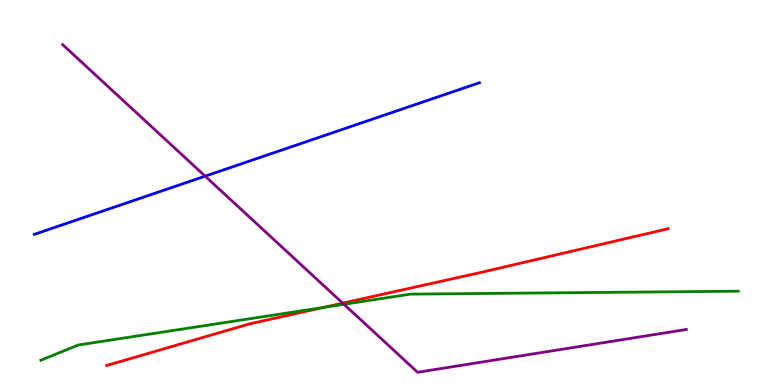[{'lines': ['blue', 'red'], 'intersections': []}, {'lines': ['green', 'red'], 'intersections': [{'x': 4.17, 'y': 2.01}]}, {'lines': ['purple', 'red'], 'intersections': [{'x': 4.42, 'y': 2.13}]}, {'lines': ['blue', 'green'], 'intersections': []}, {'lines': ['blue', 'purple'], 'intersections': [{'x': 2.65, 'y': 5.42}]}, {'lines': ['green', 'purple'], 'intersections': [{'x': 4.44, 'y': 2.1}]}]